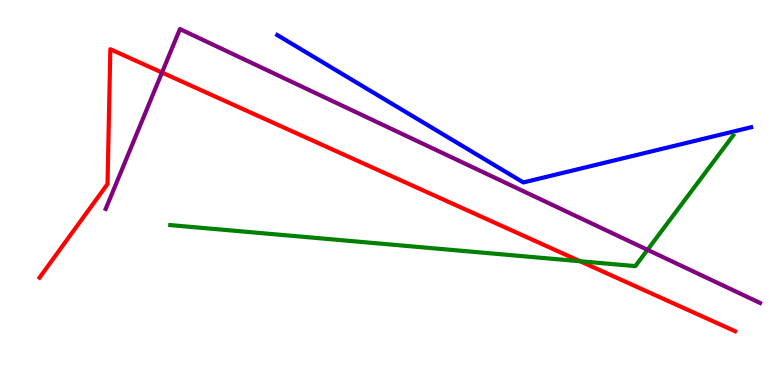[{'lines': ['blue', 'red'], 'intersections': []}, {'lines': ['green', 'red'], 'intersections': [{'x': 7.49, 'y': 3.21}]}, {'lines': ['purple', 'red'], 'intersections': [{'x': 2.09, 'y': 8.12}]}, {'lines': ['blue', 'green'], 'intersections': []}, {'lines': ['blue', 'purple'], 'intersections': []}, {'lines': ['green', 'purple'], 'intersections': [{'x': 8.36, 'y': 3.51}]}]